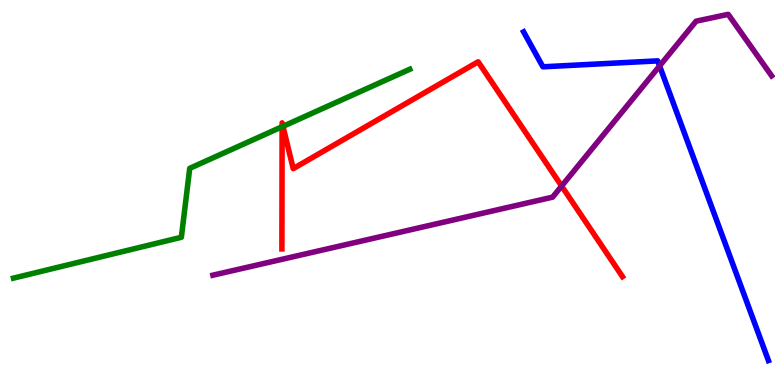[{'lines': ['blue', 'red'], 'intersections': []}, {'lines': ['green', 'red'], 'intersections': [{'x': 3.64, 'y': 6.71}, {'x': 3.65, 'y': 6.72}]}, {'lines': ['purple', 'red'], 'intersections': [{'x': 7.25, 'y': 5.17}]}, {'lines': ['blue', 'green'], 'intersections': []}, {'lines': ['blue', 'purple'], 'intersections': [{'x': 8.51, 'y': 8.29}]}, {'lines': ['green', 'purple'], 'intersections': []}]